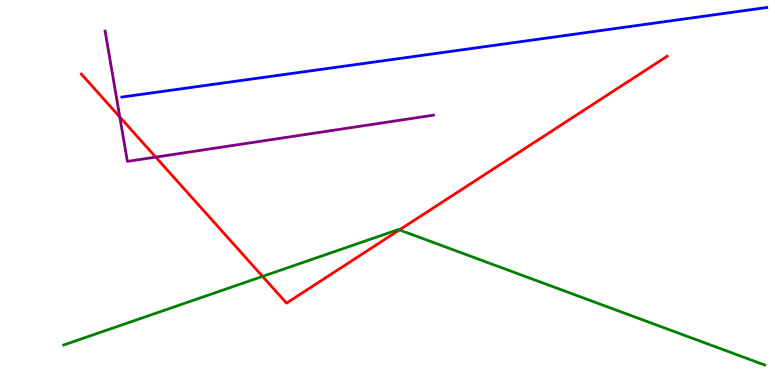[{'lines': ['blue', 'red'], 'intersections': []}, {'lines': ['green', 'red'], 'intersections': [{'x': 3.39, 'y': 2.82}, {'x': 5.15, 'y': 4.03}]}, {'lines': ['purple', 'red'], 'intersections': [{'x': 1.55, 'y': 6.96}, {'x': 2.01, 'y': 5.92}]}, {'lines': ['blue', 'green'], 'intersections': []}, {'lines': ['blue', 'purple'], 'intersections': []}, {'lines': ['green', 'purple'], 'intersections': []}]